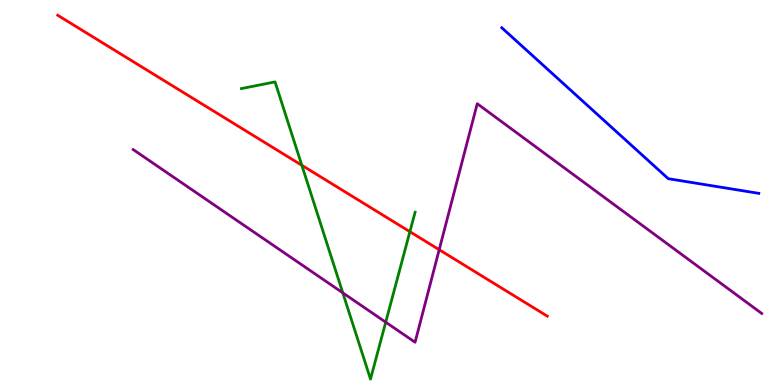[{'lines': ['blue', 'red'], 'intersections': []}, {'lines': ['green', 'red'], 'intersections': [{'x': 3.89, 'y': 5.71}, {'x': 5.29, 'y': 3.98}]}, {'lines': ['purple', 'red'], 'intersections': [{'x': 5.67, 'y': 3.51}]}, {'lines': ['blue', 'green'], 'intersections': []}, {'lines': ['blue', 'purple'], 'intersections': []}, {'lines': ['green', 'purple'], 'intersections': [{'x': 4.42, 'y': 2.39}, {'x': 4.98, 'y': 1.63}]}]